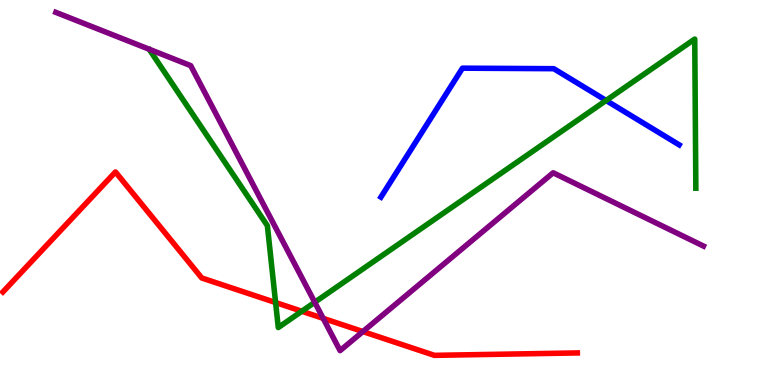[{'lines': ['blue', 'red'], 'intersections': []}, {'lines': ['green', 'red'], 'intersections': [{'x': 3.56, 'y': 2.14}, {'x': 3.89, 'y': 1.92}]}, {'lines': ['purple', 'red'], 'intersections': [{'x': 4.17, 'y': 1.73}, {'x': 4.68, 'y': 1.39}]}, {'lines': ['blue', 'green'], 'intersections': [{'x': 7.82, 'y': 7.39}]}, {'lines': ['blue', 'purple'], 'intersections': []}, {'lines': ['green', 'purple'], 'intersections': [{'x': 4.06, 'y': 2.15}]}]